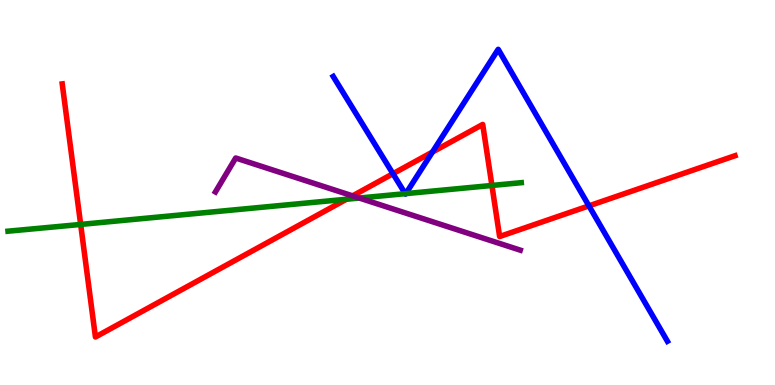[{'lines': ['blue', 'red'], 'intersections': [{'x': 5.07, 'y': 5.49}, {'x': 5.58, 'y': 6.05}, {'x': 7.6, 'y': 4.65}]}, {'lines': ['green', 'red'], 'intersections': [{'x': 1.04, 'y': 4.17}, {'x': 4.47, 'y': 4.82}, {'x': 6.35, 'y': 5.18}]}, {'lines': ['purple', 'red'], 'intersections': [{'x': 4.55, 'y': 4.91}]}, {'lines': ['blue', 'green'], 'intersections': [{'x': 5.23, 'y': 4.97}, {'x': 5.24, 'y': 4.97}]}, {'lines': ['blue', 'purple'], 'intersections': []}, {'lines': ['green', 'purple'], 'intersections': [{'x': 4.64, 'y': 4.86}]}]